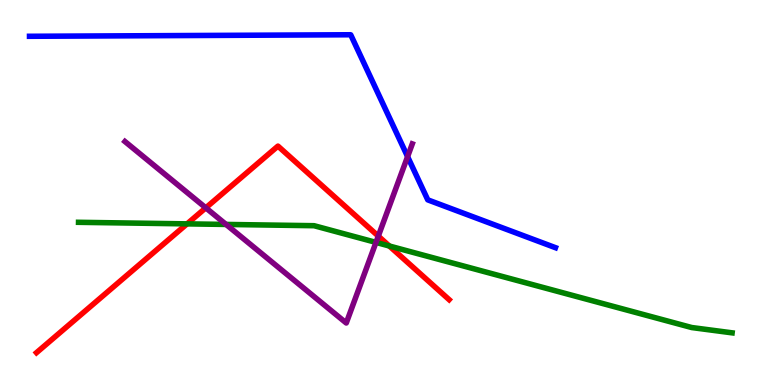[{'lines': ['blue', 'red'], 'intersections': []}, {'lines': ['green', 'red'], 'intersections': [{'x': 2.41, 'y': 4.19}, {'x': 5.02, 'y': 3.61}]}, {'lines': ['purple', 'red'], 'intersections': [{'x': 2.66, 'y': 4.6}, {'x': 4.88, 'y': 3.87}]}, {'lines': ['blue', 'green'], 'intersections': []}, {'lines': ['blue', 'purple'], 'intersections': [{'x': 5.26, 'y': 5.93}]}, {'lines': ['green', 'purple'], 'intersections': [{'x': 2.92, 'y': 4.17}, {'x': 4.85, 'y': 3.7}]}]